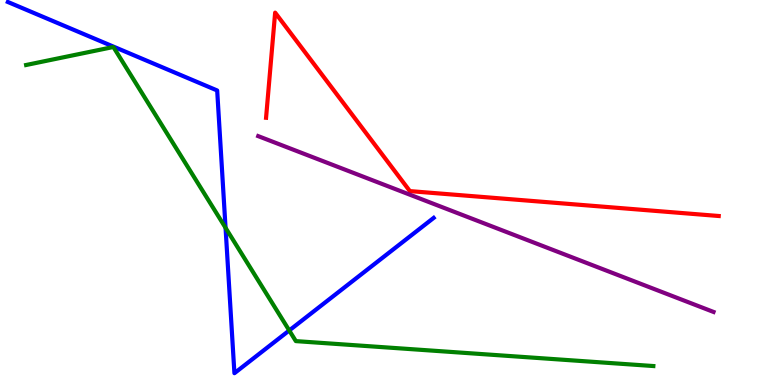[{'lines': ['blue', 'red'], 'intersections': []}, {'lines': ['green', 'red'], 'intersections': []}, {'lines': ['purple', 'red'], 'intersections': []}, {'lines': ['blue', 'green'], 'intersections': [{'x': 2.91, 'y': 4.08}, {'x': 3.73, 'y': 1.42}]}, {'lines': ['blue', 'purple'], 'intersections': []}, {'lines': ['green', 'purple'], 'intersections': []}]